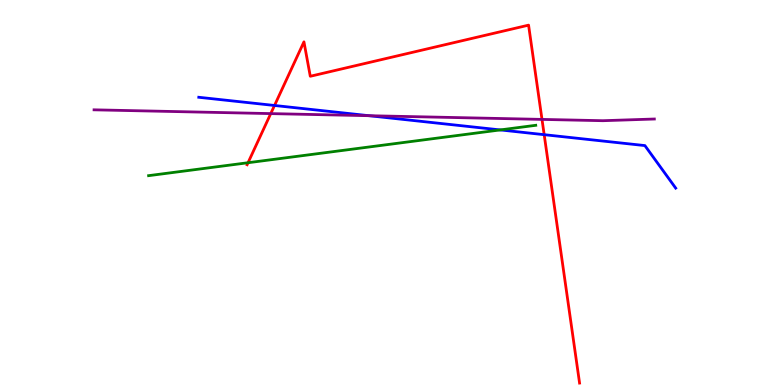[{'lines': ['blue', 'red'], 'intersections': [{'x': 3.54, 'y': 7.26}, {'x': 7.02, 'y': 6.5}]}, {'lines': ['green', 'red'], 'intersections': [{'x': 3.2, 'y': 5.77}]}, {'lines': ['purple', 'red'], 'intersections': [{'x': 3.49, 'y': 7.05}, {'x': 6.99, 'y': 6.9}]}, {'lines': ['blue', 'green'], 'intersections': [{'x': 6.45, 'y': 6.63}]}, {'lines': ['blue', 'purple'], 'intersections': [{'x': 4.76, 'y': 6.99}]}, {'lines': ['green', 'purple'], 'intersections': []}]